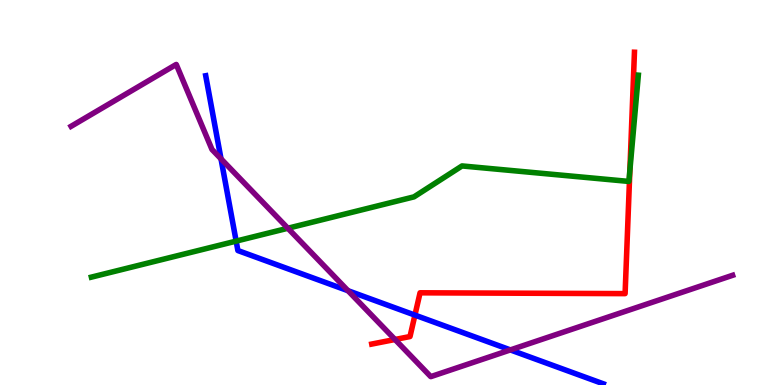[{'lines': ['blue', 'red'], 'intersections': [{'x': 5.35, 'y': 1.82}]}, {'lines': ['green', 'red'], 'intersections': [{'x': 8.13, 'y': 5.58}]}, {'lines': ['purple', 'red'], 'intersections': [{'x': 5.1, 'y': 1.18}]}, {'lines': ['blue', 'green'], 'intersections': [{'x': 3.05, 'y': 3.74}]}, {'lines': ['blue', 'purple'], 'intersections': [{'x': 2.85, 'y': 5.87}, {'x': 4.49, 'y': 2.45}, {'x': 6.59, 'y': 0.911}]}, {'lines': ['green', 'purple'], 'intersections': [{'x': 3.71, 'y': 4.07}]}]